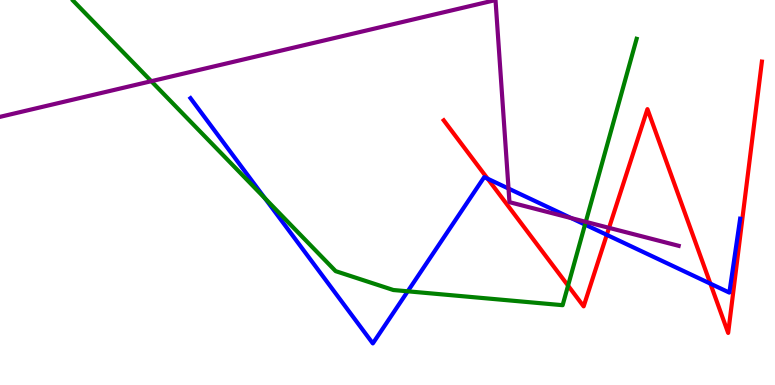[{'lines': ['blue', 'red'], 'intersections': [{'x': 6.29, 'y': 5.36}, {'x': 7.83, 'y': 3.9}, {'x': 9.17, 'y': 2.63}]}, {'lines': ['green', 'red'], 'intersections': [{'x': 7.33, 'y': 2.58}]}, {'lines': ['purple', 'red'], 'intersections': [{'x': 7.86, 'y': 4.08}]}, {'lines': ['blue', 'green'], 'intersections': [{'x': 3.42, 'y': 4.85}, {'x': 5.26, 'y': 2.43}, {'x': 7.55, 'y': 4.17}]}, {'lines': ['blue', 'purple'], 'intersections': [{'x': 6.56, 'y': 5.1}, {'x': 7.37, 'y': 4.34}]}, {'lines': ['green', 'purple'], 'intersections': [{'x': 1.95, 'y': 7.89}, {'x': 7.56, 'y': 4.24}]}]